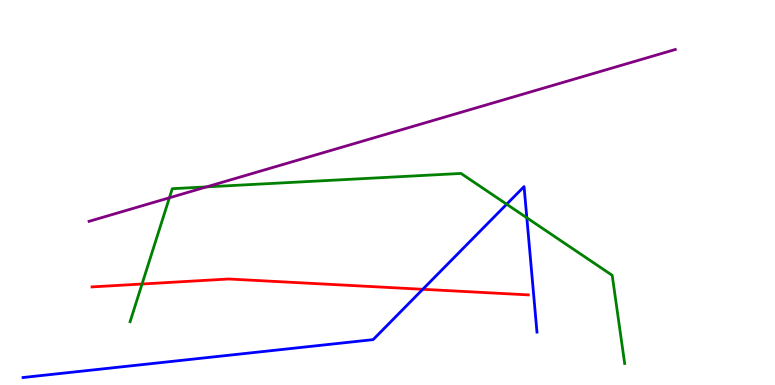[{'lines': ['blue', 'red'], 'intersections': [{'x': 5.46, 'y': 2.49}]}, {'lines': ['green', 'red'], 'intersections': [{'x': 1.83, 'y': 2.62}]}, {'lines': ['purple', 'red'], 'intersections': []}, {'lines': ['blue', 'green'], 'intersections': [{'x': 6.54, 'y': 4.7}, {'x': 6.8, 'y': 4.34}]}, {'lines': ['blue', 'purple'], 'intersections': []}, {'lines': ['green', 'purple'], 'intersections': [{'x': 2.19, 'y': 4.86}, {'x': 2.67, 'y': 5.15}]}]